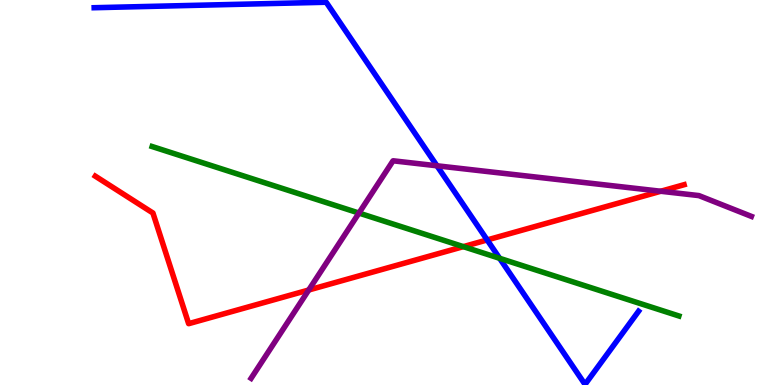[{'lines': ['blue', 'red'], 'intersections': [{'x': 6.29, 'y': 3.77}]}, {'lines': ['green', 'red'], 'intersections': [{'x': 5.98, 'y': 3.59}]}, {'lines': ['purple', 'red'], 'intersections': [{'x': 3.98, 'y': 2.47}, {'x': 8.53, 'y': 5.03}]}, {'lines': ['blue', 'green'], 'intersections': [{'x': 6.45, 'y': 3.29}]}, {'lines': ['blue', 'purple'], 'intersections': [{'x': 5.64, 'y': 5.69}]}, {'lines': ['green', 'purple'], 'intersections': [{'x': 4.63, 'y': 4.47}]}]